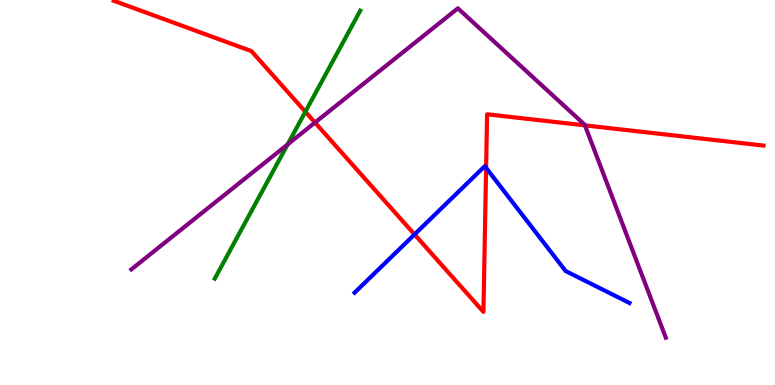[{'lines': ['blue', 'red'], 'intersections': [{'x': 5.35, 'y': 3.91}, {'x': 6.27, 'y': 5.64}]}, {'lines': ['green', 'red'], 'intersections': [{'x': 3.94, 'y': 7.1}]}, {'lines': ['purple', 'red'], 'intersections': [{'x': 4.06, 'y': 6.82}, {'x': 7.55, 'y': 6.74}]}, {'lines': ['blue', 'green'], 'intersections': []}, {'lines': ['blue', 'purple'], 'intersections': []}, {'lines': ['green', 'purple'], 'intersections': [{'x': 3.71, 'y': 6.25}]}]